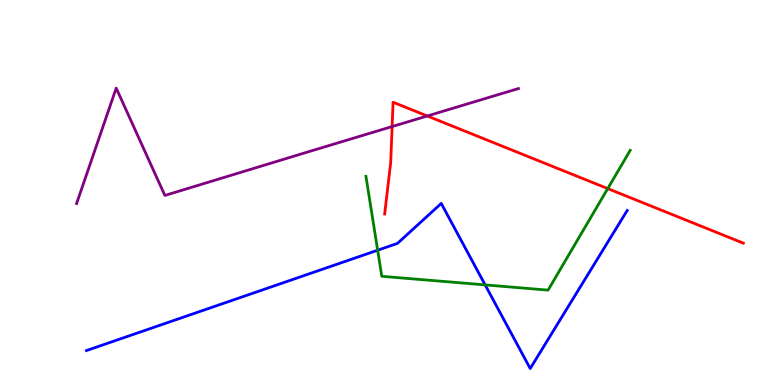[{'lines': ['blue', 'red'], 'intersections': []}, {'lines': ['green', 'red'], 'intersections': [{'x': 7.84, 'y': 5.1}]}, {'lines': ['purple', 'red'], 'intersections': [{'x': 5.06, 'y': 6.71}, {'x': 5.51, 'y': 6.99}]}, {'lines': ['blue', 'green'], 'intersections': [{'x': 4.87, 'y': 3.5}, {'x': 6.26, 'y': 2.6}]}, {'lines': ['blue', 'purple'], 'intersections': []}, {'lines': ['green', 'purple'], 'intersections': []}]